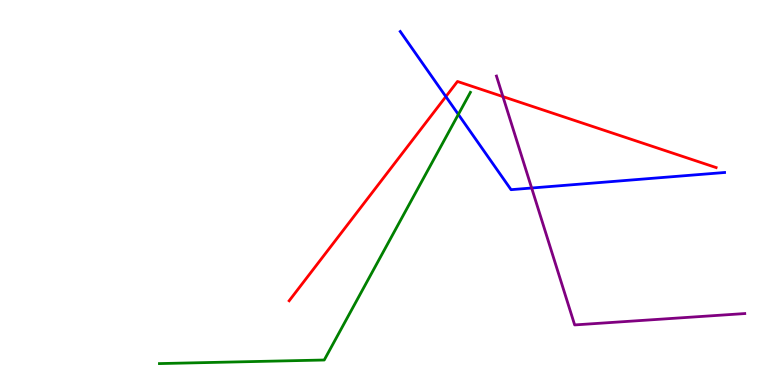[{'lines': ['blue', 'red'], 'intersections': [{'x': 5.75, 'y': 7.49}]}, {'lines': ['green', 'red'], 'intersections': []}, {'lines': ['purple', 'red'], 'intersections': [{'x': 6.49, 'y': 7.49}]}, {'lines': ['blue', 'green'], 'intersections': [{'x': 5.91, 'y': 7.03}]}, {'lines': ['blue', 'purple'], 'intersections': [{'x': 6.86, 'y': 5.12}]}, {'lines': ['green', 'purple'], 'intersections': []}]